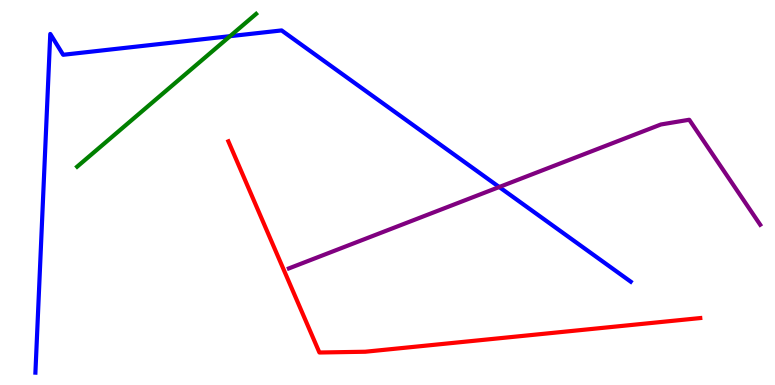[{'lines': ['blue', 'red'], 'intersections': []}, {'lines': ['green', 'red'], 'intersections': []}, {'lines': ['purple', 'red'], 'intersections': []}, {'lines': ['blue', 'green'], 'intersections': [{'x': 2.97, 'y': 9.06}]}, {'lines': ['blue', 'purple'], 'intersections': [{'x': 6.44, 'y': 5.14}]}, {'lines': ['green', 'purple'], 'intersections': []}]